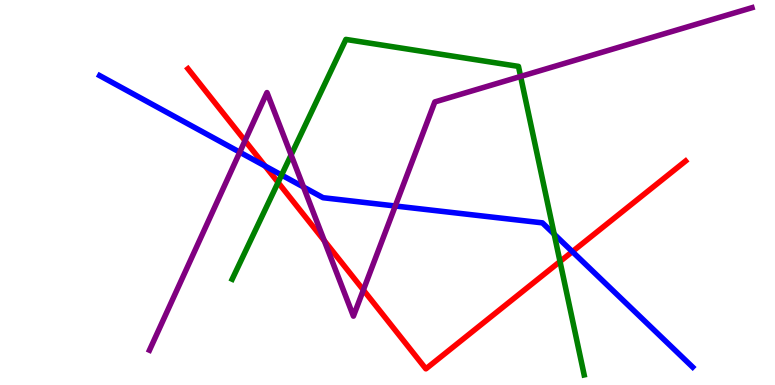[{'lines': ['blue', 'red'], 'intersections': [{'x': 3.42, 'y': 5.69}, {'x': 7.39, 'y': 3.46}]}, {'lines': ['green', 'red'], 'intersections': [{'x': 3.59, 'y': 5.26}, {'x': 7.23, 'y': 3.21}]}, {'lines': ['purple', 'red'], 'intersections': [{'x': 3.16, 'y': 6.35}, {'x': 4.18, 'y': 3.75}, {'x': 4.69, 'y': 2.47}]}, {'lines': ['blue', 'green'], 'intersections': [{'x': 3.63, 'y': 5.45}, {'x': 7.15, 'y': 3.92}]}, {'lines': ['blue', 'purple'], 'intersections': [{'x': 3.09, 'y': 6.05}, {'x': 3.92, 'y': 5.14}, {'x': 5.1, 'y': 4.65}]}, {'lines': ['green', 'purple'], 'intersections': [{'x': 3.76, 'y': 5.98}, {'x': 6.72, 'y': 8.01}]}]